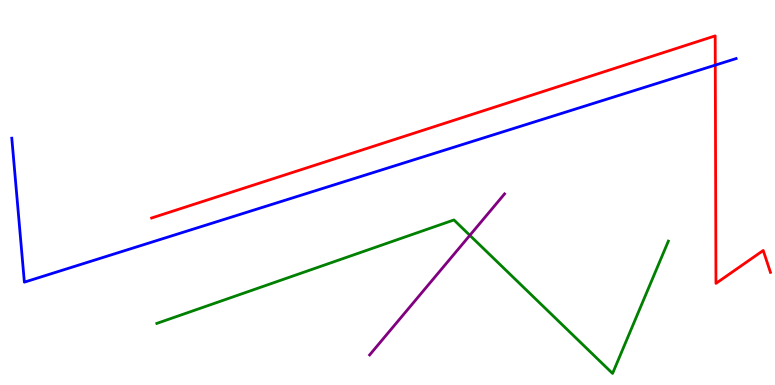[{'lines': ['blue', 'red'], 'intersections': [{'x': 9.23, 'y': 8.31}]}, {'lines': ['green', 'red'], 'intersections': []}, {'lines': ['purple', 'red'], 'intersections': []}, {'lines': ['blue', 'green'], 'intersections': []}, {'lines': ['blue', 'purple'], 'intersections': []}, {'lines': ['green', 'purple'], 'intersections': [{'x': 6.06, 'y': 3.89}]}]